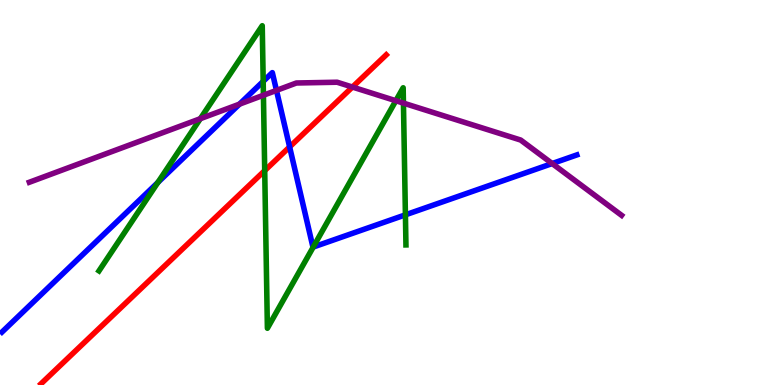[{'lines': ['blue', 'red'], 'intersections': [{'x': 3.74, 'y': 6.18}]}, {'lines': ['green', 'red'], 'intersections': [{'x': 3.42, 'y': 5.57}]}, {'lines': ['purple', 'red'], 'intersections': [{'x': 4.55, 'y': 7.74}]}, {'lines': ['blue', 'green'], 'intersections': [{'x': 2.04, 'y': 5.26}, {'x': 3.4, 'y': 7.89}, {'x': 4.04, 'y': 3.58}, {'x': 5.23, 'y': 4.42}]}, {'lines': ['blue', 'purple'], 'intersections': [{'x': 3.09, 'y': 7.29}, {'x': 3.57, 'y': 7.65}, {'x': 7.12, 'y': 5.75}]}, {'lines': ['green', 'purple'], 'intersections': [{'x': 2.58, 'y': 6.92}, {'x': 3.4, 'y': 7.53}, {'x': 5.11, 'y': 7.38}, {'x': 5.21, 'y': 7.32}]}]